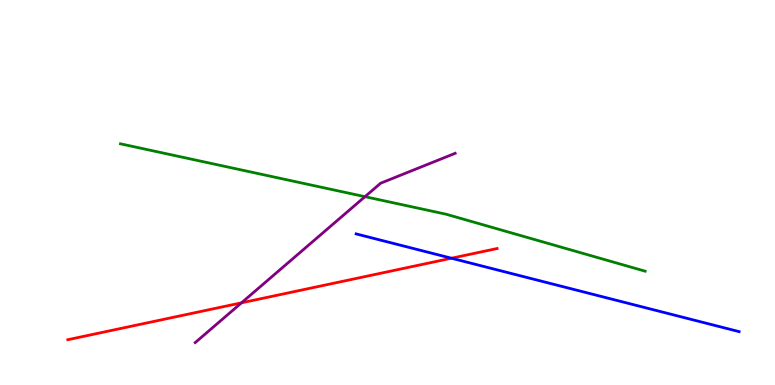[{'lines': ['blue', 'red'], 'intersections': [{'x': 5.83, 'y': 3.29}]}, {'lines': ['green', 'red'], 'intersections': []}, {'lines': ['purple', 'red'], 'intersections': [{'x': 3.12, 'y': 2.13}]}, {'lines': ['blue', 'green'], 'intersections': []}, {'lines': ['blue', 'purple'], 'intersections': []}, {'lines': ['green', 'purple'], 'intersections': [{'x': 4.71, 'y': 4.89}]}]